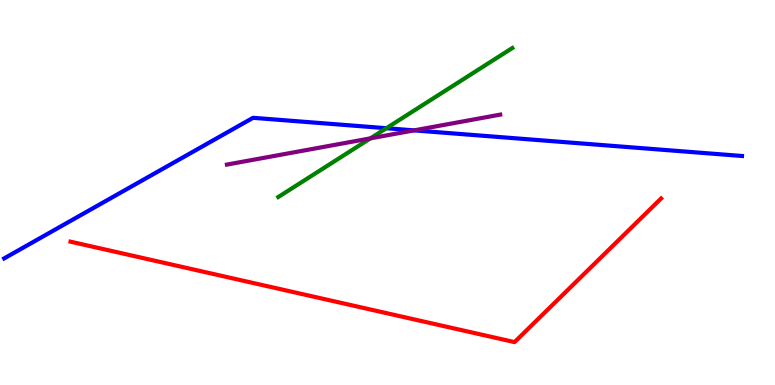[{'lines': ['blue', 'red'], 'intersections': []}, {'lines': ['green', 'red'], 'intersections': []}, {'lines': ['purple', 'red'], 'intersections': []}, {'lines': ['blue', 'green'], 'intersections': [{'x': 4.99, 'y': 6.67}]}, {'lines': ['blue', 'purple'], 'intersections': [{'x': 5.34, 'y': 6.61}]}, {'lines': ['green', 'purple'], 'intersections': [{'x': 4.78, 'y': 6.41}]}]